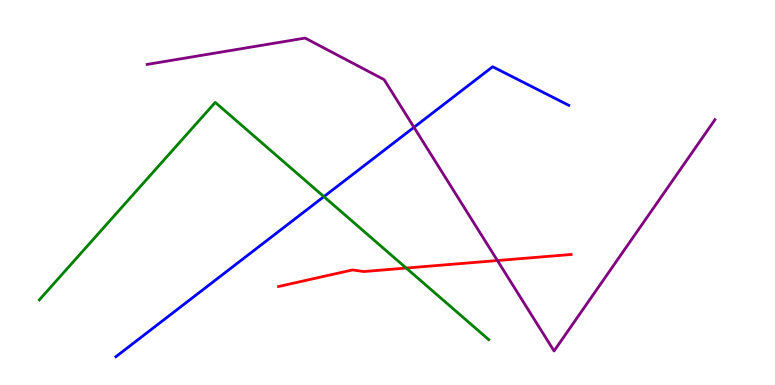[{'lines': ['blue', 'red'], 'intersections': []}, {'lines': ['green', 'red'], 'intersections': [{'x': 5.24, 'y': 3.04}]}, {'lines': ['purple', 'red'], 'intersections': [{'x': 6.42, 'y': 3.23}]}, {'lines': ['blue', 'green'], 'intersections': [{'x': 4.18, 'y': 4.89}]}, {'lines': ['blue', 'purple'], 'intersections': [{'x': 5.34, 'y': 6.69}]}, {'lines': ['green', 'purple'], 'intersections': []}]